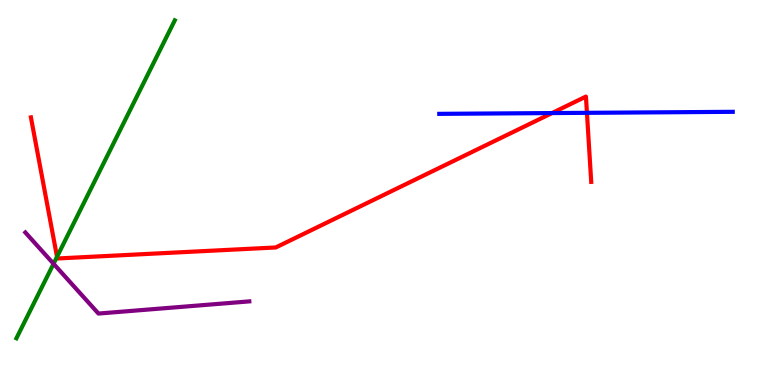[{'lines': ['blue', 'red'], 'intersections': [{'x': 7.12, 'y': 7.06}, {'x': 7.57, 'y': 7.07}]}, {'lines': ['green', 'red'], 'intersections': [{'x': 0.736, 'y': 3.33}]}, {'lines': ['purple', 'red'], 'intersections': []}, {'lines': ['blue', 'green'], 'intersections': []}, {'lines': ['blue', 'purple'], 'intersections': []}, {'lines': ['green', 'purple'], 'intersections': [{'x': 0.691, 'y': 3.15}]}]